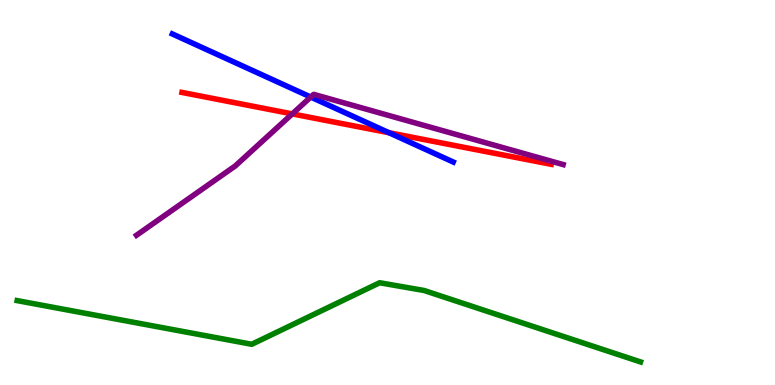[{'lines': ['blue', 'red'], 'intersections': [{'x': 5.02, 'y': 6.55}]}, {'lines': ['green', 'red'], 'intersections': []}, {'lines': ['purple', 'red'], 'intersections': [{'x': 3.77, 'y': 7.04}]}, {'lines': ['blue', 'green'], 'intersections': []}, {'lines': ['blue', 'purple'], 'intersections': [{'x': 4.01, 'y': 7.48}]}, {'lines': ['green', 'purple'], 'intersections': []}]